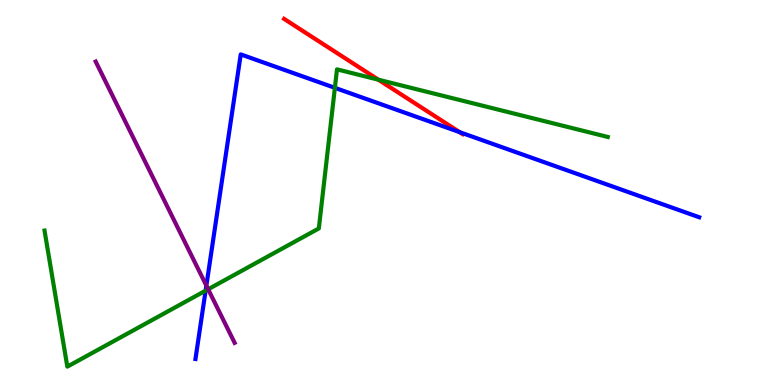[{'lines': ['blue', 'red'], 'intersections': [{'x': 5.93, 'y': 6.57}]}, {'lines': ['green', 'red'], 'intersections': [{'x': 4.88, 'y': 7.93}]}, {'lines': ['purple', 'red'], 'intersections': []}, {'lines': ['blue', 'green'], 'intersections': [{'x': 2.65, 'y': 2.45}, {'x': 4.32, 'y': 7.72}]}, {'lines': ['blue', 'purple'], 'intersections': [{'x': 2.66, 'y': 2.58}]}, {'lines': ['green', 'purple'], 'intersections': [{'x': 2.69, 'y': 2.49}]}]